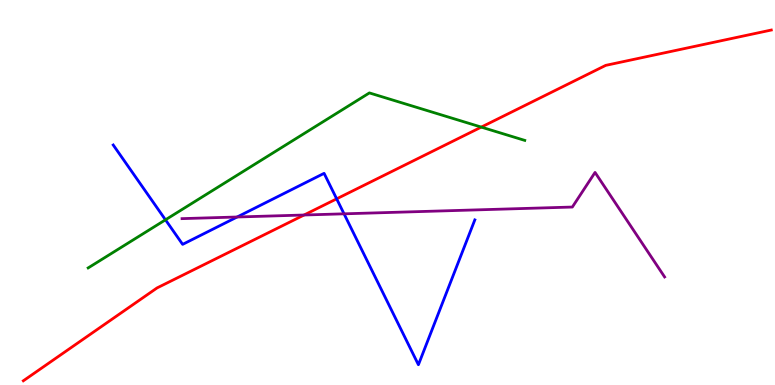[{'lines': ['blue', 'red'], 'intersections': [{'x': 4.34, 'y': 4.84}]}, {'lines': ['green', 'red'], 'intersections': [{'x': 6.21, 'y': 6.7}]}, {'lines': ['purple', 'red'], 'intersections': [{'x': 3.92, 'y': 4.42}]}, {'lines': ['blue', 'green'], 'intersections': [{'x': 2.14, 'y': 4.29}]}, {'lines': ['blue', 'purple'], 'intersections': [{'x': 3.06, 'y': 4.36}, {'x': 4.44, 'y': 4.45}]}, {'lines': ['green', 'purple'], 'intersections': []}]